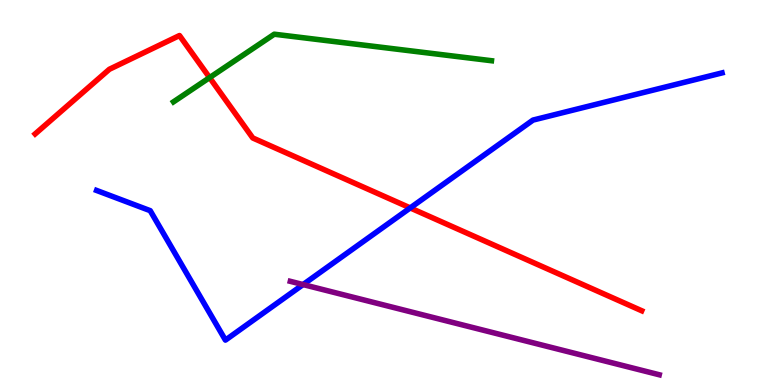[{'lines': ['blue', 'red'], 'intersections': [{'x': 5.29, 'y': 4.6}]}, {'lines': ['green', 'red'], 'intersections': [{'x': 2.7, 'y': 7.98}]}, {'lines': ['purple', 'red'], 'intersections': []}, {'lines': ['blue', 'green'], 'intersections': []}, {'lines': ['blue', 'purple'], 'intersections': [{'x': 3.91, 'y': 2.61}]}, {'lines': ['green', 'purple'], 'intersections': []}]